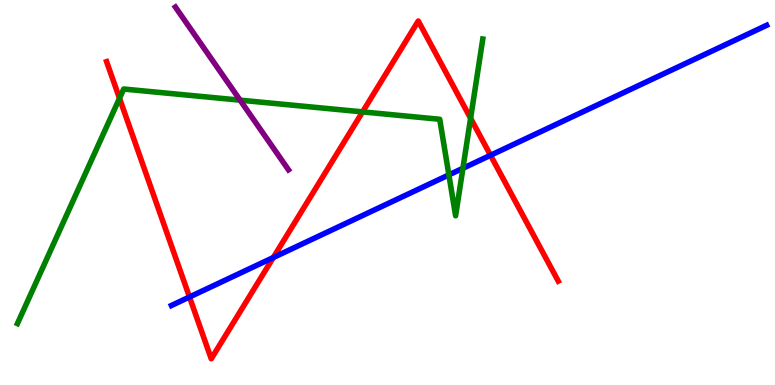[{'lines': ['blue', 'red'], 'intersections': [{'x': 2.44, 'y': 2.29}, {'x': 3.53, 'y': 3.31}, {'x': 6.33, 'y': 5.97}]}, {'lines': ['green', 'red'], 'intersections': [{'x': 1.54, 'y': 7.45}, {'x': 4.68, 'y': 7.09}, {'x': 6.07, 'y': 6.93}]}, {'lines': ['purple', 'red'], 'intersections': []}, {'lines': ['blue', 'green'], 'intersections': [{'x': 5.79, 'y': 5.46}, {'x': 5.97, 'y': 5.63}]}, {'lines': ['blue', 'purple'], 'intersections': []}, {'lines': ['green', 'purple'], 'intersections': [{'x': 3.1, 'y': 7.4}]}]